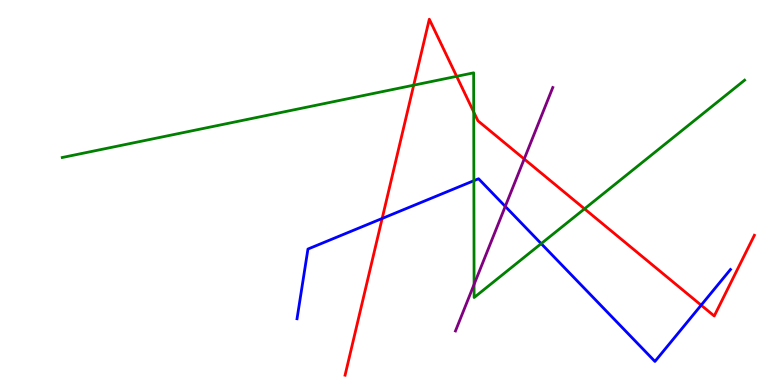[{'lines': ['blue', 'red'], 'intersections': [{'x': 4.93, 'y': 4.33}, {'x': 9.05, 'y': 2.07}]}, {'lines': ['green', 'red'], 'intersections': [{'x': 5.34, 'y': 7.79}, {'x': 5.89, 'y': 8.02}, {'x': 6.11, 'y': 7.09}, {'x': 7.54, 'y': 4.58}]}, {'lines': ['purple', 'red'], 'intersections': [{'x': 6.76, 'y': 5.87}]}, {'lines': ['blue', 'green'], 'intersections': [{'x': 6.11, 'y': 5.31}, {'x': 6.98, 'y': 3.67}]}, {'lines': ['blue', 'purple'], 'intersections': [{'x': 6.52, 'y': 4.64}]}, {'lines': ['green', 'purple'], 'intersections': [{'x': 6.12, 'y': 2.61}]}]